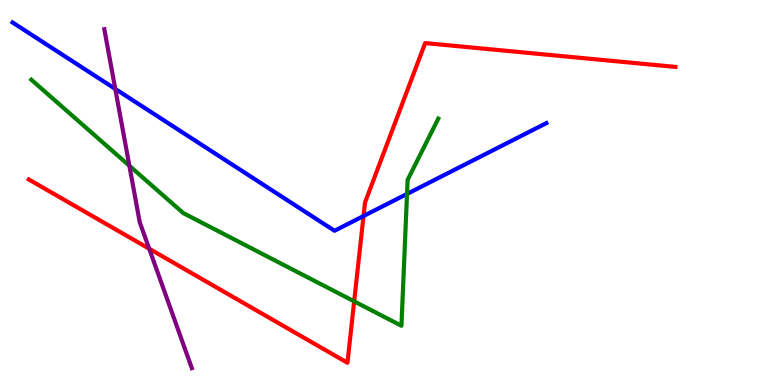[{'lines': ['blue', 'red'], 'intersections': [{'x': 4.69, 'y': 4.39}]}, {'lines': ['green', 'red'], 'intersections': [{'x': 4.57, 'y': 2.17}]}, {'lines': ['purple', 'red'], 'intersections': [{'x': 1.93, 'y': 3.54}]}, {'lines': ['blue', 'green'], 'intersections': [{'x': 5.25, 'y': 4.96}]}, {'lines': ['blue', 'purple'], 'intersections': [{'x': 1.49, 'y': 7.69}]}, {'lines': ['green', 'purple'], 'intersections': [{'x': 1.67, 'y': 5.69}]}]